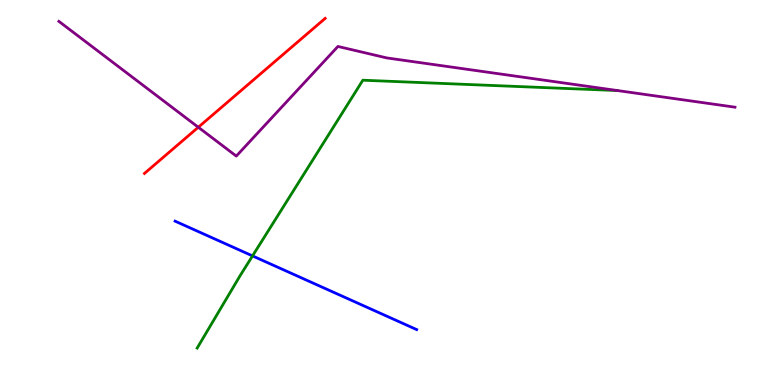[{'lines': ['blue', 'red'], 'intersections': []}, {'lines': ['green', 'red'], 'intersections': []}, {'lines': ['purple', 'red'], 'intersections': [{'x': 2.56, 'y': 6.7}]}, {'lines': ['blue', 'green'], 'intersections': [{'x': 3.26, 'y': 3.35}]}, {'lines': ['blue', 'purple'], 'intersections': []}, {'lines': ['green', 'purple'], 'intersections': []}]